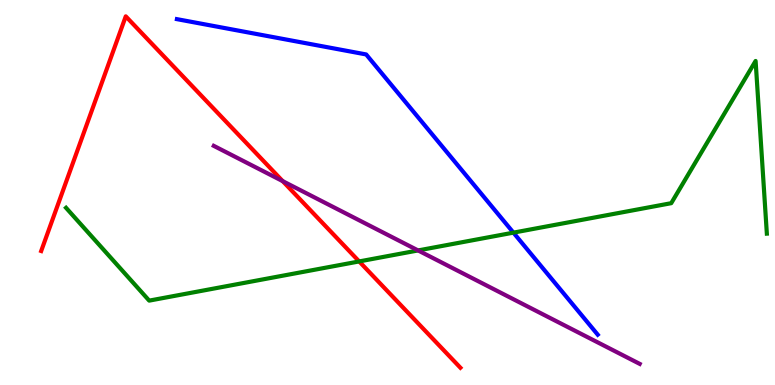[{'lines': ['blue', 'red'], 'intersections': []}, {'lines': ['green', 'red'], 'intersections': [{'x': 4.63, 'y': 3.21}]}, {'lines': ['purple', 'red'], 'intersections': [{'x': 3.65, 'y': 5.3}]}, {'lines': ['blue', 'green'], 'intersections': [{'x': 6.62, 'y': 3.96}]}, {'lines': ['blue', 'purple'], 'intersections': []}, {'lines': ['green', 'purple'], 'intersections': [{'x': 5.39, 'y': 3.5}]}]